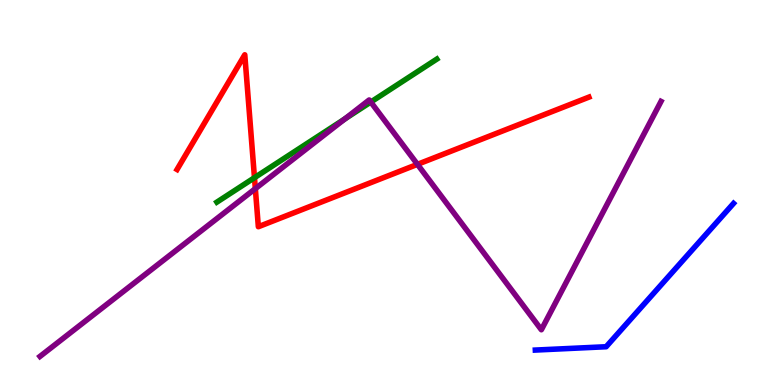[{'lines': ['blue', 'red'], 'intersections': []}, {'lines': ['green', 'red'], 'intersections': [{'x': 3.28, 'y': 5.38}]}, {'lines': ['purple', 'red'], 'intersections': [{'x': 3.29, 'y': 5.1}, {'x': 5.39, 'y': 5.73}]}, {'lines': ['blue', 'green'], 'intersections': []}, {'lines': ['blue', 'purple'], 'intersections': []}, {'lines': ['green', 'purple'], 'intersections': [{'x': 4.45, 'y': 6.91}, {'x': 4.78, 'y': 7.35}]}]